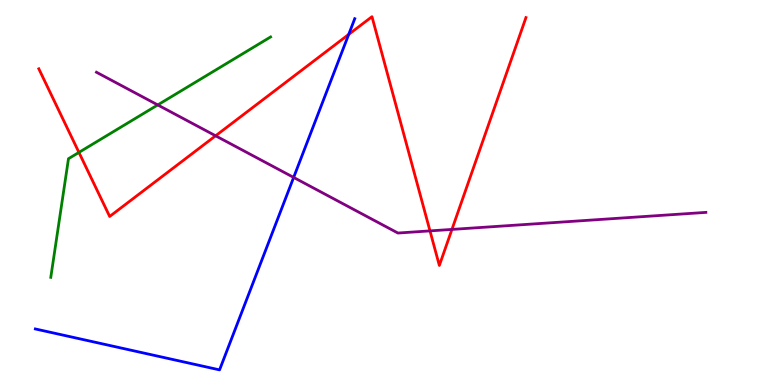[{'lines': ['blue', 'red'], 'intersections': [{'x': 4.5, 'y': 9.11}]}, {'lines': ['green', 'red'], 'intersections': [{'x': 1.02, 'y': 6.04}]}, {'lines': ['purple', 'red'], 'intersections': [{'x': 2.78, 'y': 6.47}, {'x': 5.55, 'y': 4.0}, {'x': 5.83, 'y': 4.04}]}, {'lines': ['blue', 'green'], 'intersections': []}, {'lines': ['blue', 'purple'], 'intersections': [{'x': 3.79, 'y': 5.39}]}, {'lines': ['green', 'purple'], 'intersections': [{'x': 2.04, 'y': 7.27}]}]